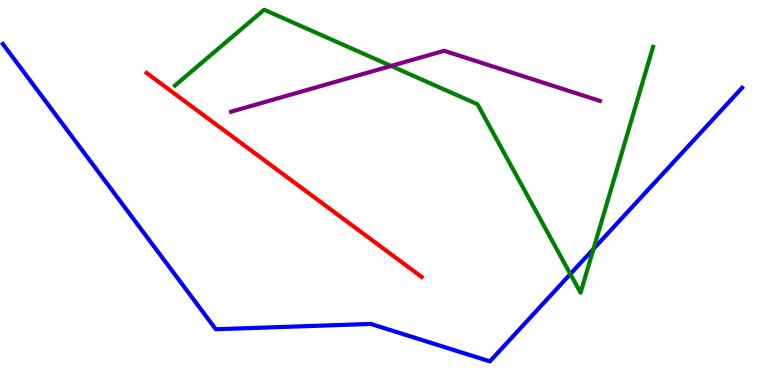[{'lines': ['blue', 'red'], 'intersections': []}, {'lines': ['green', 'red'], 'intersections': []}, {'lines': ['purple', 'red'], 'intersections': []}, {'lines': ['blue', 'green'], 'intersections': [{'x': 7.36, 'y': 2.88}, {'x': 7.66, 'y': 3.53}]}, {'lines': ['blue', 'purple'], 'intersections': []}, {'lines': ['green', 'purple'], 'intersections': [{'x': 5.05, 'y': 8.29}]}]